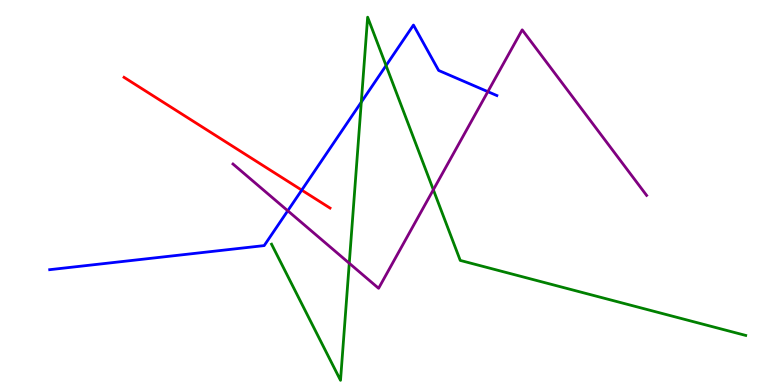[{'lines': ['blue', 'red'], 'intersections': [{'x': 3.89, 'y': 5.06}]}, {'lines': ['green', 'red'], 'intersections': []}, {'lines': ['purple', 'red'], 'intersections': []}, {'lines': ['blue', 'green'], 'intersections': [{'x': 4.66, 'y': 7.35}, {'x': 4.98, 'y': 8.3}]}, {'lines': ['blue', 'purple'], 'intersections': [{'x': 3.71, 'y': 4.53}, {'x': 6.29, 'y': 7.62}]}, {'lines': ['green', 'purple'], 'intersections': [{'x': 4.51, 'y': 3.16}, {'x': 5.59, 'y': 5.07}]}]